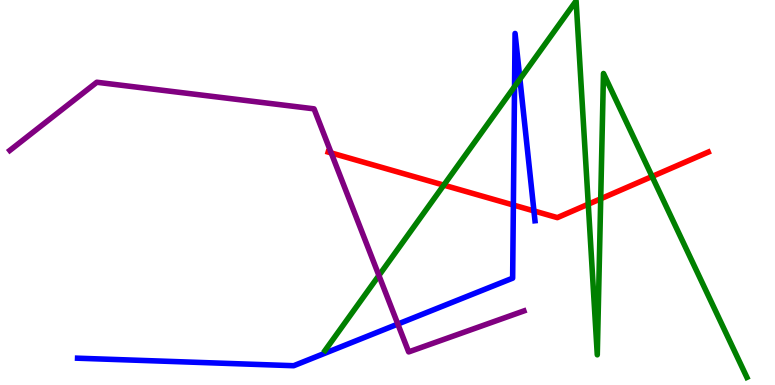[{'lines': ['blue', 'red'], 'intersections': [{'x': 6.62, 'y': 4.67}, {'x': 6.89, 'y': 4.52}]}, {'lines': ['green', 'red'], 'intersections': [{'x': 5.73, 'y': 5.19}, {'x': 7.59, 'y': 4.7}, {'x': 7.75, 'y': 4.84}, {'x': 8.41, 'y': 5.42}]}, {'lines': ['purple', 'red'], 'intersections': [{'x': 4.27, 'y': 6.03}]}, {'lines': ['blue', 'green'], 'intersections': [{'x': 6.64, 'y': 7.75}, {'x': 6.71, 'y': 7.94}]}, {'lines': ['blue', 'purple'], 'intersections': [{'x': 5.13, 'y': 1.58}]}, {'lines': ['green', 'purple'], 'intersections': [{'x': 4.89, 'y': 2.84}]}]